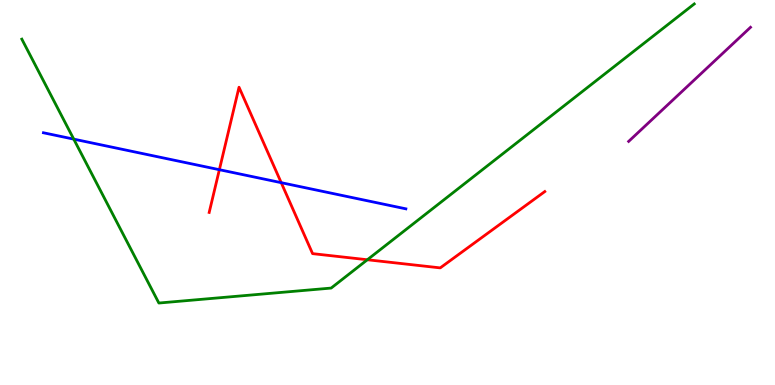[{'lines': ['blue', 'red'], 'intersections': [{'x': 2.83, 'y': 5.59}, {'x': 3.63, 'y': 5.26}]}, {'lines': ['green', 'red'], 'intersections': [{'x': 4.74, 'y': 3.25}]}, {'lines': ['purple', 'red'], 'intersections': []}, {'lines': ['blue', 'green'], 'intersections': [{'x': 0.952, 'y': 6.39}]}, {'lines': ['blue', 'purple'], 'intersections': []}, {'lines': ['green', 'purple'], 'intersections': []}]